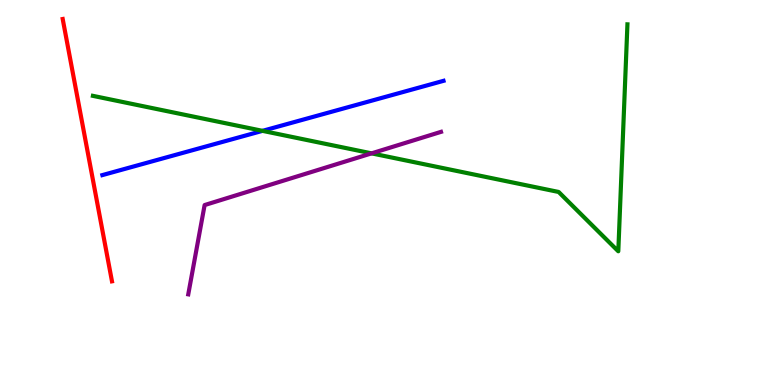[{'lines': ['blue', 'red'], 'intersections': []}, {'lines': ['green', 'red'], 'intersections': []}, {'lines': ['purple', 'red'], 'intersections': []}, {'lines': ['blue', 'green'], 'intersections': [{'x': 3.39, 'y': 6.6}]}, {'lines': ['blue', 'purple'], 'intersections': []}, {'lines': ['green', 'purple'], 'intersections': [{'x': 4.79, 'y': 6.02}]}]